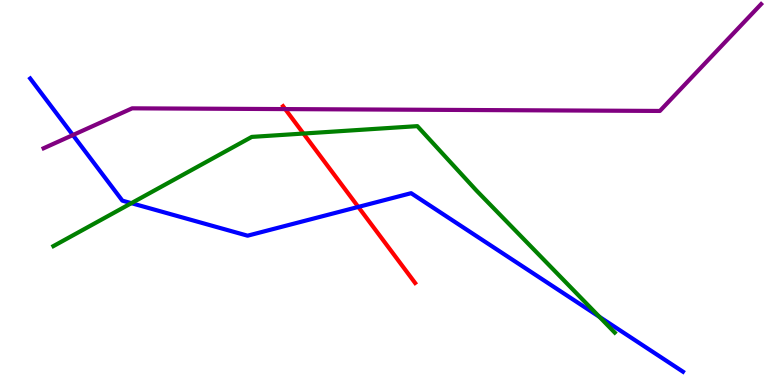[{'lines': ['blue', 'red'], 'intersections': [{'x': 4.62, 'y': 4.63}]}, {'lines': ['green', 'red'], 'intersections': [{'x': 3.92, 'y': 6.53}]}, {'lines': ['purple', 'red'], 'intersections': [{'x': 3.68, 'y': 7.17}]}, {'lines': ['blue', 'green'], 'intersections': [{'x': 1.7, 'y': 4.72}, {'x': 7.73, 'y': 1.77}]}, {'lines': ['blue', 'purple'], 'intersections': [{'x': 0.94, 'y': 6.49}]}, {'lines': ['green', 'purple'], 'intersections': []}]